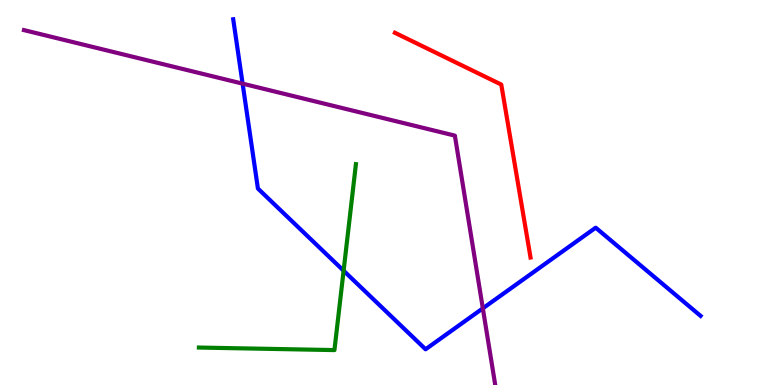[{'lines': ['blue', 'red'], 'intersections': []}, {'lines': ['green', 'red'], 'intersections': []}, {'lines': ['purple', 'red'], 'intersections': []}, {'lines': ['blue', 'green'], 'intersections': [{'x': 4.43, 'y': 2.97}]}, {'lines': ['blue', 'purple'], 'intersections': [{'x': 3.13, 'y': 7.83}, {'x': 6.23, 'y': 1.99}]}, {'lines': ['green', 'purple'], 'intersections': []}]